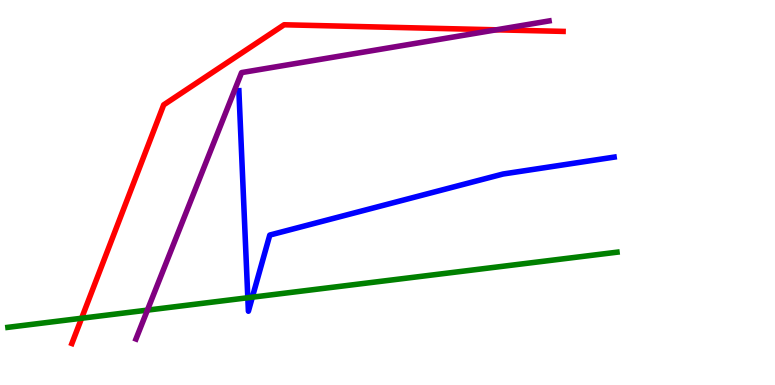[{'lines': ['blue', 'red'], 'intersections': []}, {'lines': ['green', 'red'], 'intersections': [{'x': 1.05, 'y': 1.73}]}, {'lines': ['purple', 'red'], 'intersections': [{'x': 6.4, 'y': 9.23}]}, {'lines': ['blue', 'green'], 'intersections': [{'x': 3.2, 'y': 2.27}, {'x': 3.26, 'y': 2.28}]}, {'lines': ['blue', 'purple'], 'intersections': []}, {'lines': ['green', 'purple'], 'intersections': [{'x': 1.9, 'y': 1.94}]}]